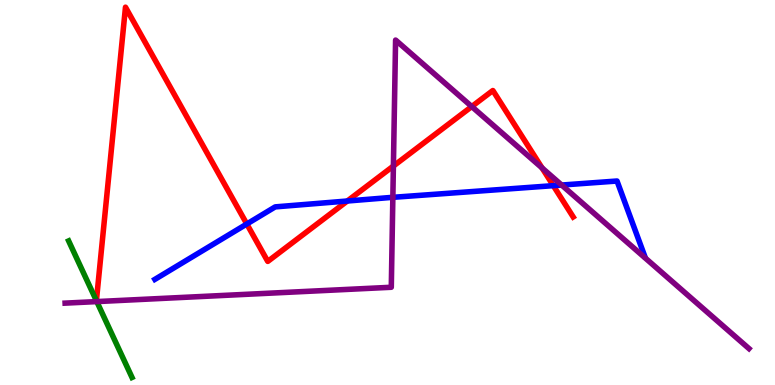[{'lines': ['blue', 'red'], 'intersections': [{'x': 3.18, 'y': 4.18}, {'x': 4.48, 'y': 4.78}, {'x': 7.14, 'y': 5.18}]}, {'lines': ['green', 'red'], 'intersections': []}, {'lines': ['purple', 'red'], 'intersections': [{'x': 5.08, 'y': 5.69}, {'x': 6.09, 'y': 7.23}, {'x': 6.99, 'y': 5.64}]}, {'lines': ['blue', 'green'], 'intersections': []}, {'lines': ['blue', 'purple'], 'intersections': [{'x': 5.07, 'y': 4.87}, {'x': 7.25, 'y': 5.19}]}, {'lines': ['green', 'purple'], 'intersections': [{'x': 1.25, 'y': 2.17}]}]